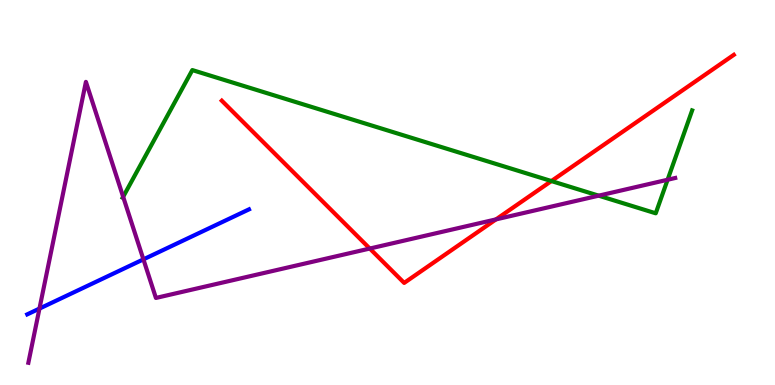[{'lines': ['blue', 'red'], 'intersections': []}, {'lines': ['green', 'red'], 'intersections': [{'x': 7.11, 'y': 5.3}]}, {'lines': ['purple', 'red'], 'intersections': [{'x': 4.77, 'y': 3.54}, {'x': 6.4, 'y': 4.3}]}, {'lines': ['blue', 'green'], 'intersections': []}, {'lines': ['blue', 'purple'], 'intersections': [{'x': 0.509, 'y': 1.98}, {'x': 1.85, 'y': 3.26}]}, {'lines': ['green', 'purple'], 'intersections': [{'x': 1.59, 'y': 4.89}, {'x': 7.72, 'y': 4.92}, {'x': 8.61, 'y': 5.33}]}]